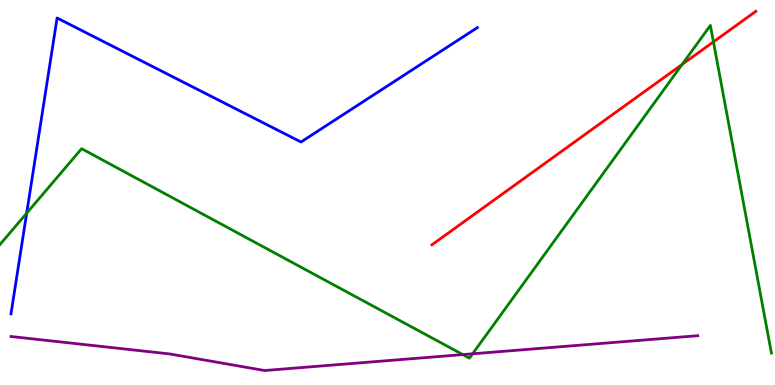[{'lines': ['blue', 'red'], 'intersections': []}, {'lines': ['green', 'red'], 'intersections': [{'x': 8.8, 'y': 8.33}, {'x': 9.21, 'y': 8.91}]}, {'lines': ['purple', 'red'], 'intersections': []}, {'lines': ['blue', 'green'], 'intersections': [{'x': 0.344, 'y': 4.46}]}, {'lines': ['blue', 'purple'], 'intersections': []}, {'lines': ['green', 'purple'], 'intersections': [{'x': 5.97, 'y': 0.79}, {'x': 6.1, 'y': 0.81}]}]